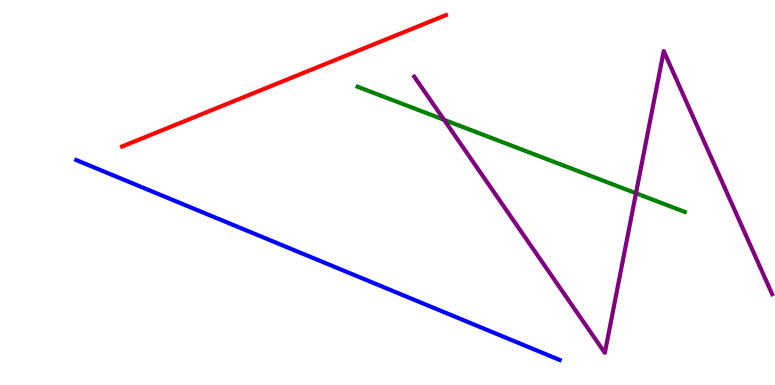[{'lines': ['blue', 'red'], 'intersections': []}, {'lines': ['green', 'red'], 'intersections': []}, {'lines': ['purple', 'red'], 'intersections': []}, {'lines': ['blue', 'green'], 'intersections': []}, {'lines': ['blue', 'purple'], 'intersections': []}, {'lines': ['green', 'purple'], 'intersections': [{'x': 5.73, 'y': 6.89}, {'x': 8.21, 'y': 4.98}]}]